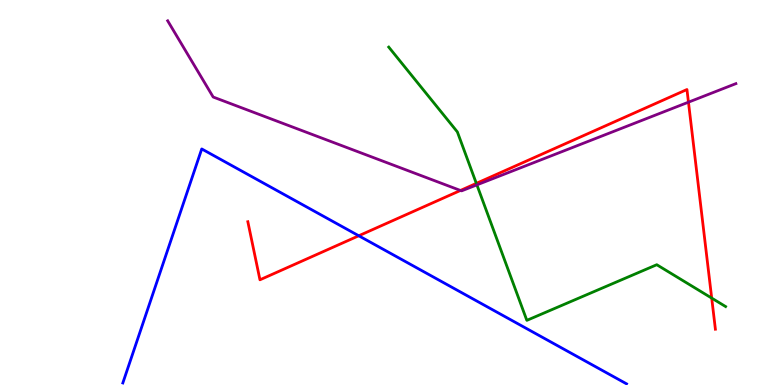[{'lines': ['blue', 'red'], 'intersections': [{'x': 4.63, 'y': 3.88}]}, {'lines': ['green', 'red'], 'intersections': [{'x': 6.15, 'y': 5.24}, {'x': 9.18, 'y': 2.26}]}, {'lines': ['purple', 'red'], 'intersections': [{'x': 5.94, 'y': 5.05}, {'x': 8.88, 'y': 7.35}]}, {'lines': ['blue', 'green'], 'intersections': []}, {'lines': ['blue', 'purple'], 'intersections': []}, {'lines': ['green', 'purple'], 'intersections': [{'x': 6.15, 'y': 5.2}]}]